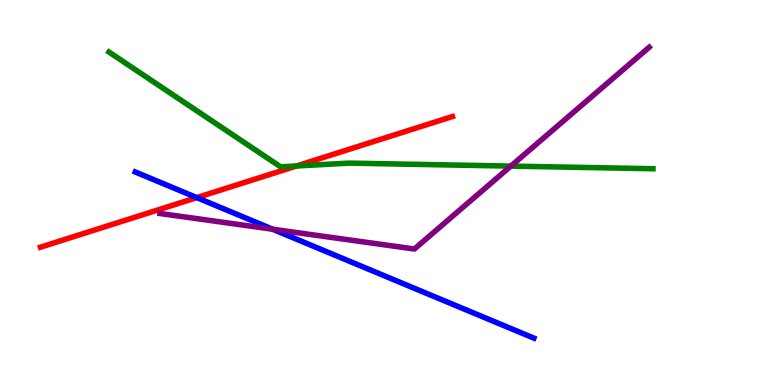[{'lines': ['blue', 'red'], 'intersections': [{'x': 2.54, 'y': 4.87}]}, {'lines': ['green', 'red'], 'intersections': [{'x': 3.83, 'y': 5.69}]}, {'lines': ['purple', 'red'], 'intersections': []}, {'lines': ['blue', 'green'], 'intersections': []}, {'lines': ['blue', 'purple'], 'intersections': [{'x': 3.52, 'y': 4.05}]}, {'lines': ['green', 'purple'], 'intersections': [{'x': 6.59, 'y': 5.69}]}]